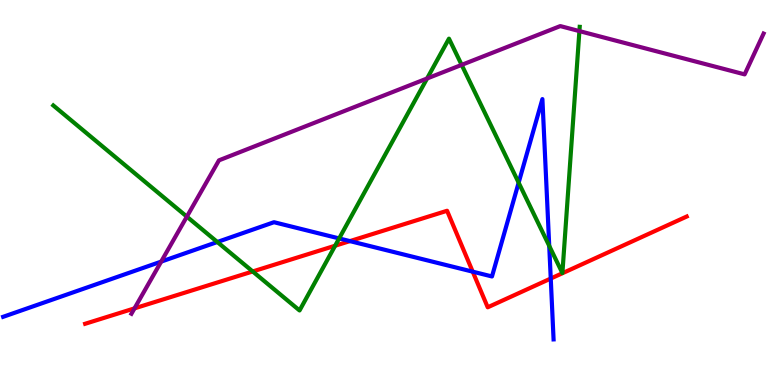[{'lines': ['blue', 'red'], 'intersections': [{'x': 4.52, 'y': 3.74}, {'x': 6.1, 'y': 2.94}, {'x': 7.11, 'y': 2.77}]}, {'lines': ['green', 'red'], 'intersections': [{'x': 3.26, 'y': 2.95}, {'x': 4.32, 'y': 3.62}]}, {'lines': ['purple', 'red'], 'intersections': [{'x': 1.74, 'y': 1.99}]}, {'lines': ['blue', 'green'], 'intersections': [{'x': 2.8, 'y': 3.71}, {'x': 4.38, 'y': 3.81}, {'x': 6.69, 'y': 5.26}, {'x': 7.09, 'y': 3.61}]}, {'lines': ['blue', 'purple'], 'intersections': [{'x': 2.08, 'y': 3.2}]}, {'lines': ['green', 'purple'], 'intersections': [{'x': 2.41, 'y': 4.37}, {'x': 5.51, 'y': 7.96}, {'x': 5.96, 'y': 8.31}, {'x': 7.48, 'y': 9.19}]}]